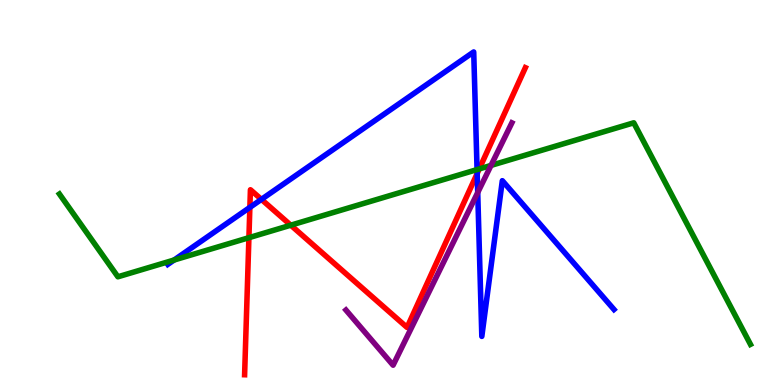[{'lines': ['blue', 'red'], 'intersections': [{'x': 3.22, 'y': 4.61}, {'x': 3.37, 'y': 4.82}, {'x': 6.16, 'y': 5.49}]}, {'lines': ['green', 'red'], 'intersections': [{'x': 3.21, 'y': 3.83}, {'x': 3.75, 'y': 4.15}, {'x': 6.18, 'y': 5.61}]}, {'lines': ['purple', 'red'], 'intersections': []}, {'lines': ['blue', 'green'], 'intersections': [{'x': 2.25, 'y': 3.25}, {'x': 6.16, 'y': 5.6}]}, {'lines': ['blue', 'purple'], 'intersections': [{'x': 6.16, 'y': 5.0}]}, {'lines': ['green', 'purple'], 'intersections': [{'x': 6.34, 'y': 5.7}]}]